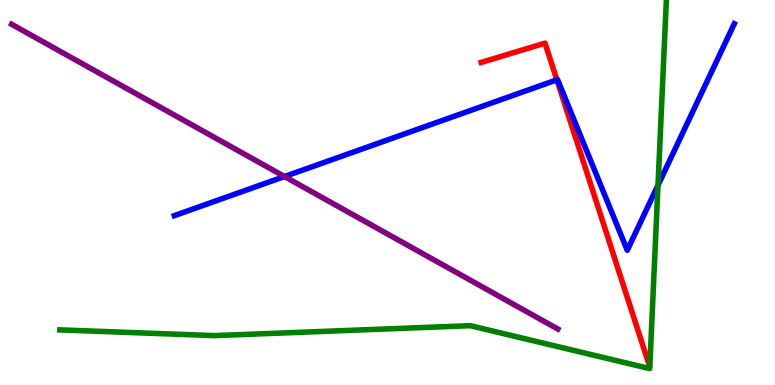[{'lines': ['blue', 'red'], 'intersections': [{'x': 7.19, 'y': 7.93}]}, {'lines': ['green', 'red'], 'intersections': []}, {'lines': ['purple', 'red'], 'intersections': []}, {'lines': ['blue', 'green'], 'intersections': [{'x': 8.49, 'y': 5.19}]}, {'lines': ['blue', 'purple'], 'intersections': [{'x': 3.67, 'y': 5.41}]}, {'lines': ['green', 'purple'], 'intersections': []}]